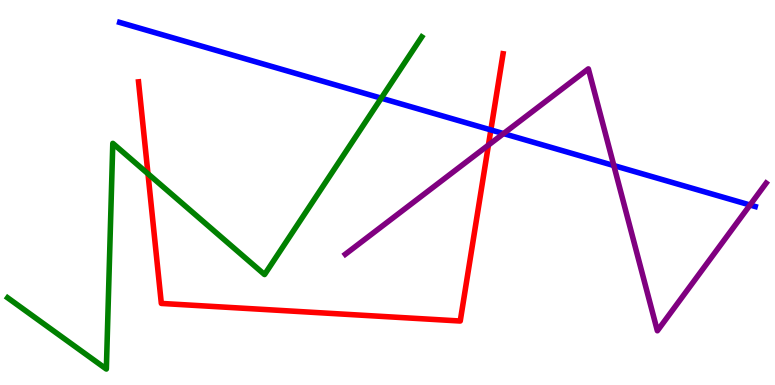[{'lines': ['blue', 'red'], 'intersections': [{'x': 6.33, 'y': 6.63}]}, {'lines': ['green', 'red'], 'intersections': [{'x': 1.91, 'y': 5.49}]}, {'lines': ['purple', 'red'], 'intersections': [{'x': 6.3, 'y': 6.23}]}, {'lines': ['blue', 'green'], 'intersections': [{'x': 4.92, 'y': 7.45}]}, {'lines': ['blue', 'purple'], 'intersections': [{'x': 6.5, 'y': 6.53}, {'x': 7.92, 'y': 5.7}, {'x': 9.68, 'y': 4.68}]}, {'lines': ['green', 'purple'], 'intersections': []}]